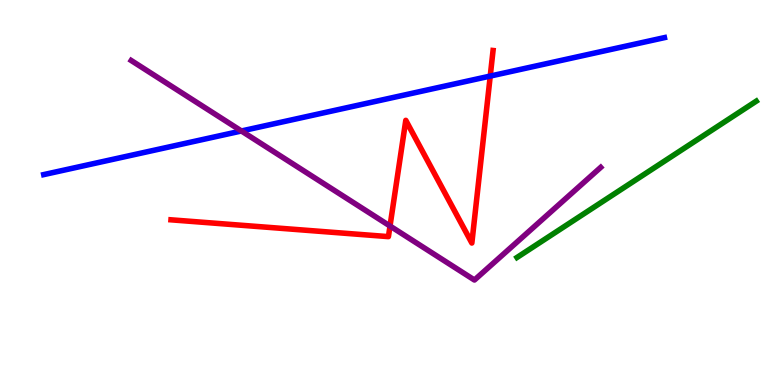[{'lines': ['blue', 'red'], 'intersections': [{'x': 6.33, 'y': 8.02}]}, {'lines': ['green', 'red'], 'intersections': []}, {'lines': ['purple', 'red'], 'intersections': [{'x': 5.03, 'y': 4.13}]}, {'lines': ['blue', 'green'], 'intersections': []}, {'lines': ['blue', 'purple'], 'intersections': [{'x': 3.11, 'y': 6.6}]}, {'lines': ['green', 'purple'], 'intersections': []}]